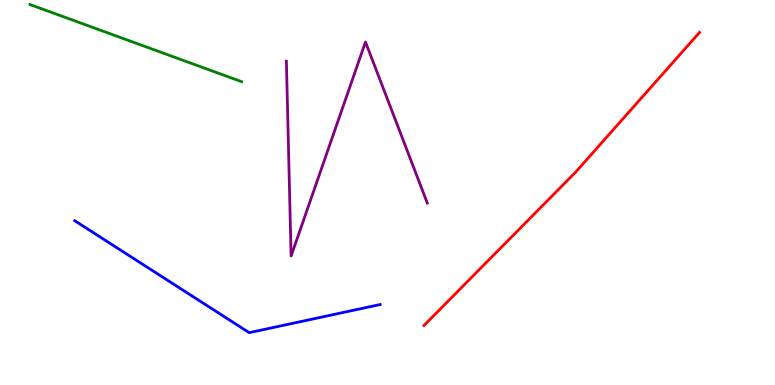[{'lines': ['blue', 'red'], 'intersections': []}, {'lines': ['green', 'red'], 'intersections': []}, {'lines': ['purple', 'red'], 'intersections': []}, {'lines': ['blue', 'green'], 'intersections': []}, {'lines': ['blue', 'purple'], 'intersections': []}, {'lines': ['green', 'purple'], 'intersections': []}]